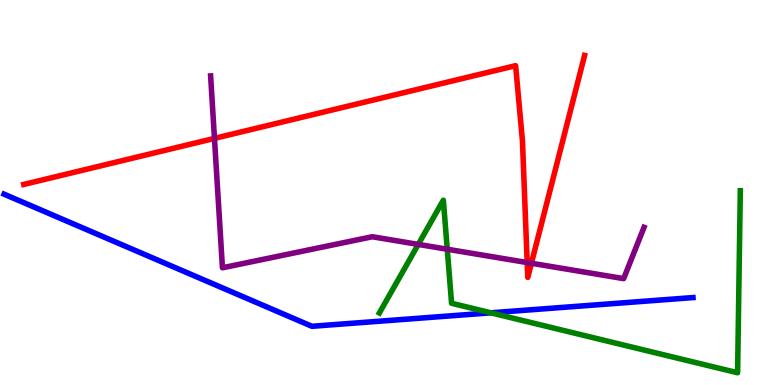[{'lines': ['blue', 'red'], 'intersections': []}, {'lines': ['green', 'red'], 'intersections': []}, {'lines': ['purple', 'red'], 'intersections': [{'x': 2.77, 'y': 6.41}, {'x': 6.8, 'y': 3.18}, {'x': 6.86, 'y': 3.16}]}, {'lines': ['blue', 'green'], 'intersections': [{'x': 6.33, 'y': 1.88}]}, {'lines': ['blue', 'purple'], 'intersections': []}, {'lines': ['green', 'purple'], 'intersections': [{'x': 5.4, 'y': 3.65}, {'x': 5.77, 'y': 3.53}]}]